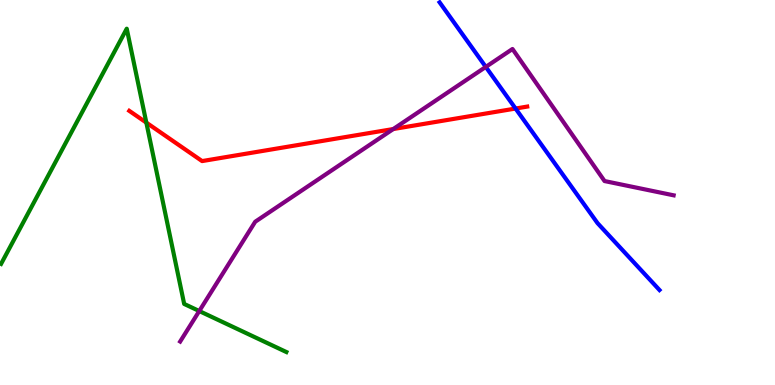[{'lines': ['blue', 'red'], 'intersections': [{'x': 6.65, 'y': 7.18}]}, {'lines': ['green', 'red'], 'intersections': [{'x': 1.89, 'y': 6.82}]}, {'lines': ['purple', 'red'], 'intersections': [{'x': 5.07, 'y': 6.65}]}, {'lines': ['blue', 'green'], 'intersections': []}, {'lines': ['blue', 'purple'], 'intersections': [{'x': 6.27, 'y': 8.26}]}, {'lines': ['green', 'purple'], 'intersections': [{'x': 2.57, 'y': 1.92}]}]